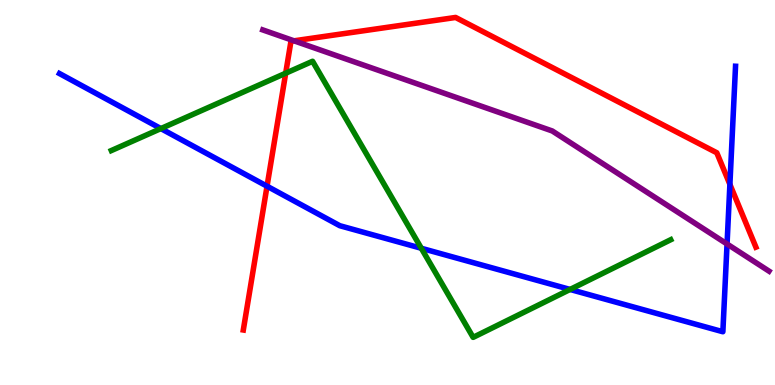[{'lines': ['blue', 'red'], 'intersections': [{'x': 3.45, 'y': 5.16}, {'x': 9.42, 'y': 5.21}]}, {'lines': ['green', 'red'], 'intersections': [{'x': 3.69, 'y': 8.1}]}, {'lines': ['purple', 'red'], 'intersections': [{'x': 3.79, 'y': 8.94}]}, {'lines': ['blue', 'green'], 'intersections': [{'x': 2.08, 'y': 6.66}, {'x': 5.44, 'y': 3.55}, {'x': 7.36, 'y': 2.48}]}, {'lines': ['blue', 'purple'], 'intersections': [{'x': 9.38, 'y': 3.66}]}, {'lines': ['green', 'purple'], 'intersections': []}]